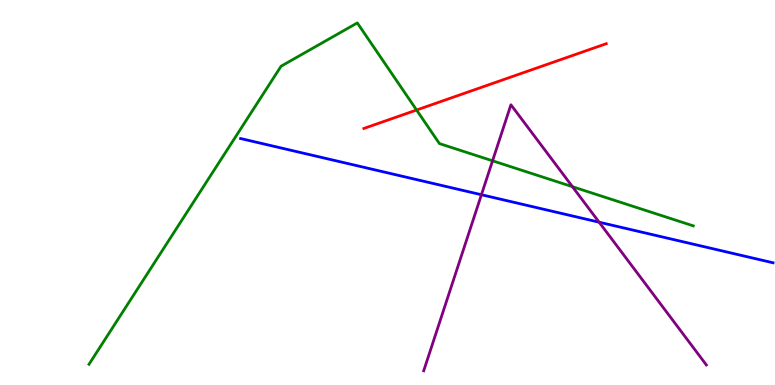[{'lines': ['blue', 'red'], 'intersections': []}, {'lines': ['green', 'red'], 'intersections': [{'x': 5.38, 'y': 7.14}]}, {'lines': ['purple', 'red'], 'intersections': []}, {'lines': ['blue', 'green'], 'intersections': []}, {'lines': ['blue', 'purple'], 'intersections': [{'x': 6.21, 'y': 4.94}, {'x': 7.73, 'y': 4.23}]}, {'lines': ['green', 'purple'], 'intersections': [{'x': 6.36, 'y': 5.82}, {'x': 7.39, 'y': 5.15}]}]